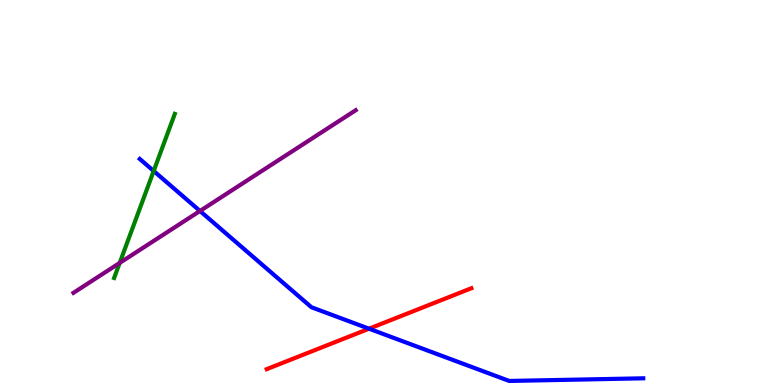[{'lines': ['blue', 'red'], 'intersections': [{'x': 4.76, 'y': 1.46}]}, {'lines': ['green', 'red'], 'intersections': []}, {'lines': ['purple', 'red'], 'intersections': []}, {'lines': ['blue', 'green'], 'intersections': [{'x': 1.98, 'y': 5.56}]}, {'lines': ['blue', 'purple'], 'intersections': [{'x': 2.58, 'y': 4.52}]}, {'lines': ['green', 'purple'], 'intersections': [{'x': 1.54, 'y': 3.17}]}]